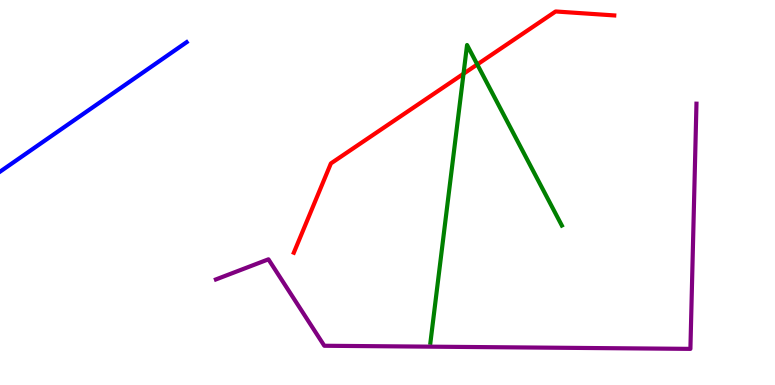[{'lines': ['blue', 'red'], 'intersections': []}, {'lines': ['green', 'red'], 'intersections': [{'x': 5.98, 'y': 8.08}, {'x': 6.16, 'y': 8.33}]}, {'lines': ['purple', 'red'], 'intersections': []}, {'lines': ['blue', 'green'], 'intersections': []}, {'lines': ['blue', 'purple'], 'intersections': []}, {'lines': ['green', 'purple'], 'intersections': []}]